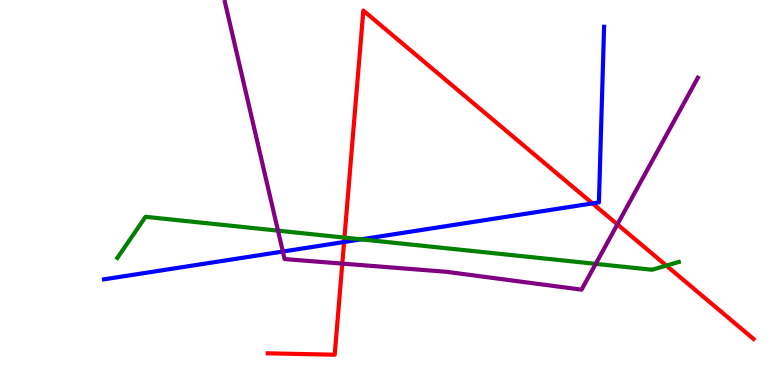[{'lines': ['blue', 'red'], 'intersections': [{'x': 4.44, 'y': 3.71}, {'x': 7.64, 'y': 4.72}]}, {'lines': ['green', 'red'], 'intersections': [{'x': 4.44, 'y': 3.83}, {'x': 8.6, 'y': 3.1}]}, {'lines': ['purple', 'red'], 'intersections': [{'x': 4.42, 'y': 3.15}, {'x': 7.97, 'y': 4.17}]}, {'lines': ['blue', 'green'], 'intersections': [{'x': 4.66, 'y': 3.78}]}, {'lines': ['blue', 'purple'], 'intersections': [{'x': 3.65, 'y': 3.47}]}, {'lines': ['green', 'purple'], 'intersections': [{'x': 3.59, 'y': 4.01}, {'x': 7.69, 'y': 3.15}]}]